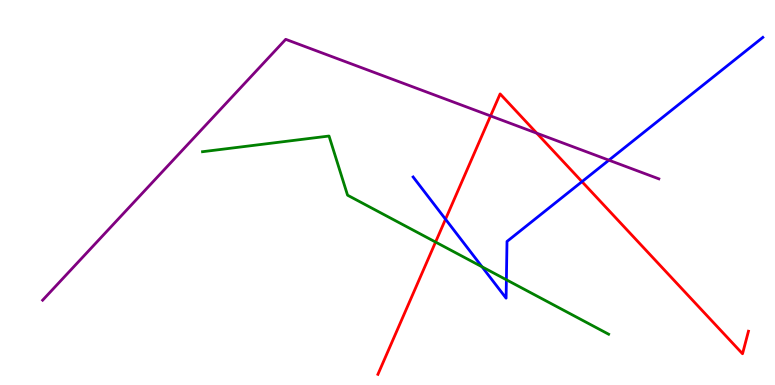[{'lines': ['blue', 'red'], 'intersections': [{'x': 5.75, 'y': 4.31}, {'x': 7.51, 'y': 5.28}]}, {'lines': ['green', 'red'], 'intersections': [{'x': 5.62, 'y': 3.71}]}, {'lines': ['purple', 'red'], 'intersections': [{'x': 6.33, 'y': 6.99}, {'x': 6.93, 'y': 6.54}]}, {'lines': ['blue', 'green'], 'intersections': [{'x': 6.22, 'y': 3.07}, {'x': 6.53, 'y': 2.73}]}, {'lines': ['blue', 'purple'], 'intersections': [{'x': 7.86, 'y': 5.84}]}, {'lines': ['green', 'purple'], 'intersections': []}]